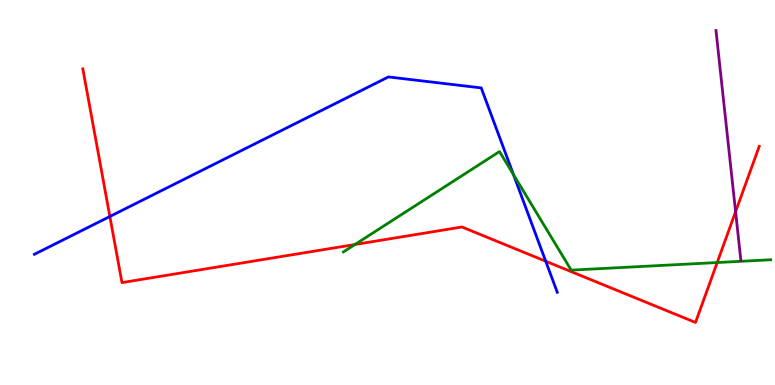[{'lines': ['blue', 'red'], 'intersections': [{'x': 1.42, 'y': 4.38}, {'x': 7.04, 'y': 3.21}]}, {'lines': ['green', 'red'], 'intersections': [{'x': 4.58, 'y': 3.65}, {'x': 9.25, 'y': 3.18}]}, {'lines': ['purple', 'red'], 'intersections': [{'x': 9.49, 'y': 4.5}]}, {'lines': ['blue', 'green'], 'intersections': [{'x': 6.63, 'y': 5.46}]}, {'lines': ['blue', 'purple'], 'intersections': []}, {'lines': ['green', 'purple'], 'intersections': []}]